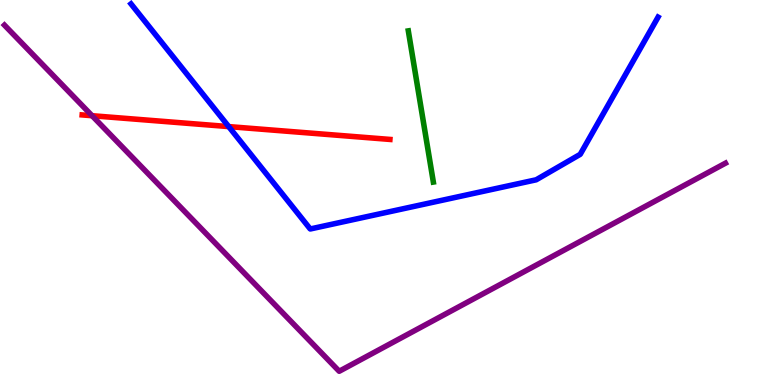[{'lines': ['blue', 'red'], 'intersections': [{'x': 2.95, 'y': 6.71}]}, {'lines': ['green', 'red'], 'intersections': []}, {'lines': ['purple', 'red'], 'intersections': [{'x': 1.19, 'y': 6.99}]}, {'lines': ['blue', 'green'], 'intersections': []}, {'lines': ['blue', 'purple'], 'intersections': []}, {'lines': ['green', 'purple'], 'intersections': []}]